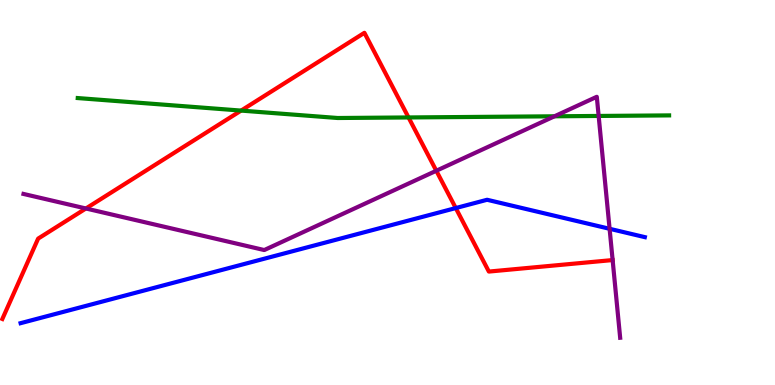[{'lines': ['blue', 'red'], 'intersections': [{'x': 5.88, 'y': 4.6}]}, {'lines': ['green', 'red'], 'intersections': [{'x': 3.11, 'y': 7.13}, {'x': 5.27, 'y': 6.95}]}, {'lines': ['purple', 'red'], 'intersections': [{'x': 1.11, 'y': 4.58}, {'x': 5.63, 'y': 5.56}, {'x': 7.9, 'y': 3.25}]}, {'lines': ['blue', 'green'], 'intersections': []}, {'lines': ['blue', 'purple'], 'intersections': [{'x': 7.87, 'y': 4.06}]}, {'lines': ['green', 'purple'], 'intersections': [{'x': 7.15, 'y': 6.98}, {'x': 7.72, 'y': 6.99}]}]